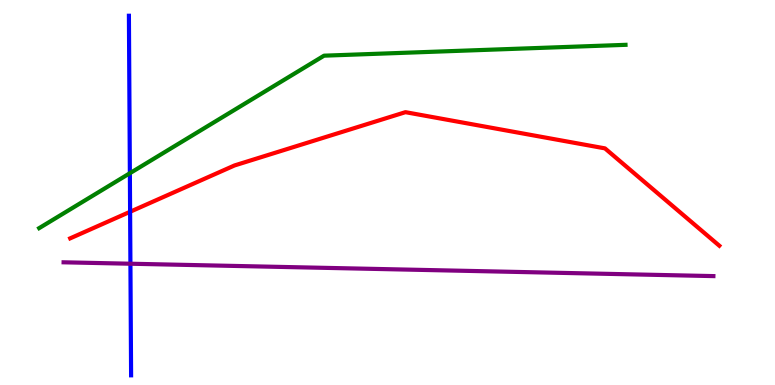[{'lines': ['blue', 'red'], 'intersections': [{'x': 1.68, 'y': 4.5}]}, {'lines': ['green', 'red'], 'intersections': []}, {'lines': ['purple', 'red'], 'intersections': []}, {'lines': ['blue', 'green'], 'intersections': [{'x': 1.68, 'y': 5.5}]}, {'lines': ['blue', 'purple'], 'intersections': [{'x': 1.68, 'y': 3.15}]}, {'lines': ['green', 'purple'], 'intersections': []}]